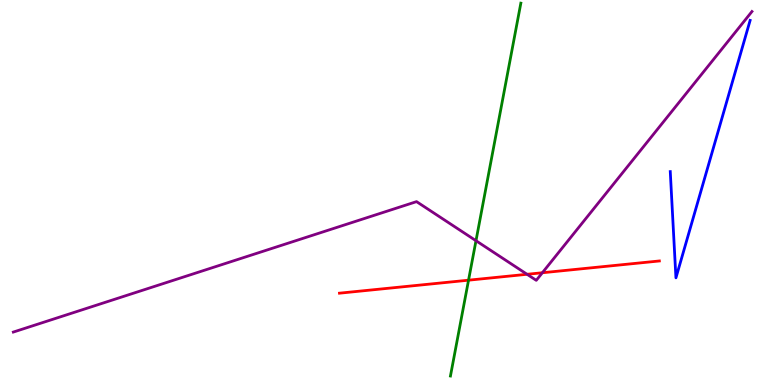[{'lines': ['blue', 'red'], 'intersections': []}, {'lines': ['green', 'red'], 'intersections': [{'x': 6.05, 'y': 2.72}]}, {'lines': ['purple', 'red'], 'intersections': [{'x': 6.8, 'y': 2.88}, {'x': 7.0, 'y': 2.92}]}, {'lines': ['blue', 'green'], 'intersections': []}, {'lines': ['blue', 'purple'], 'intersections': []}, {'lines': ['green', 'purple'], 'intersections': [{'x': 6.14, 'y': 3.75}]}]